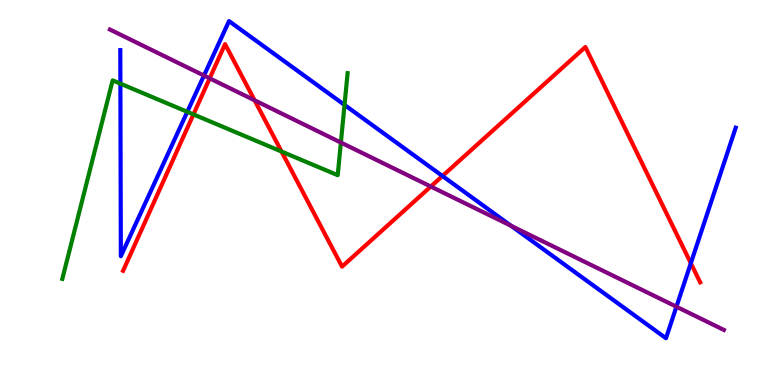[{'lines': ['blue', 'red'], 'intersections': [{'x': 5.71, 'y': 5.43}, {'x': 8.91, 'y': 3.16}]}, {'lines': ['green', 'red'], 'intersections': [{'x': 2.5, 'y': 7.03}, {'x': 3.63, 'y': 6.06}]}, {'lines': ['purple', 'red'], 'intersections': [{'x': 2.71, 'y': 7.97}, {'x': 3.29, 'y': 7.39}, {'x': 5.56, 'y': 5.16}]}, {'lines': ['blue', 'green'], 'intersections': [{'x': 1.55, 'y': 7.83}, {'x': 2.42, 'y': 7.1}, {'x': 4.45, 'y': 7.27}]}, {'lines': ['blue', 'purple'], 'intersections': [{'x': 2.63, 'y': 8.04}, {'x': 6.59, 'y': 4.13}, {'x': 8.73, 'y': 2.03}]}, {'lines': ['green', 'purple'], 'intersections': [{'x': 4.4, 'y': 6.3}]}]